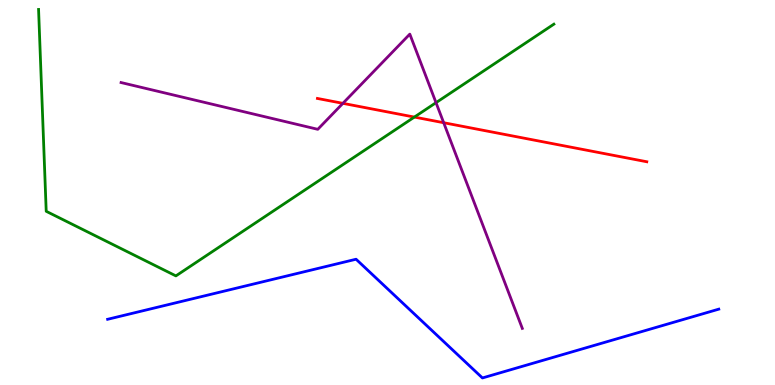[{'lines': ['blue', 'red'], 'intersections': []}, {'lines': ['green', 'red'], 'intersections': [{'x': 5.35, 'y': 6.96}]}, {'lines': ['purple', 'red'], 'intersections': [{'x': 4.42, 'y': 7.32}, {'x': 5.72, 'y': 6.81}]}, {'lines': ['blue', 'green'], 'intersections': []}, {'lines': ['blue', 'purple'], 'intersections': []}, {'lines': ['green', 'purple'], 'intersections': [{'x': 5.63, 'y': 7.33}]}]